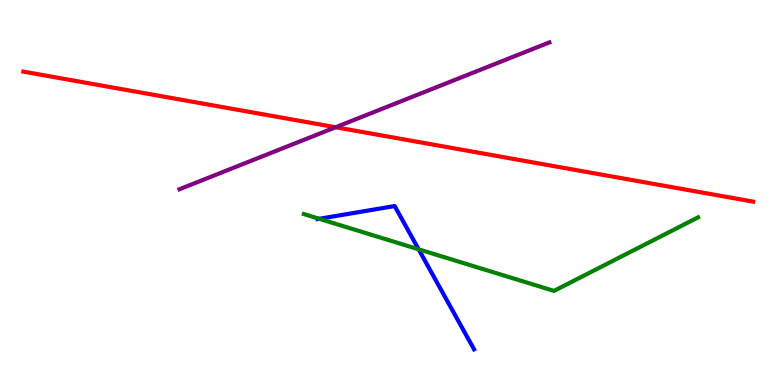[{'lines': ['blue', 'red'], 'intersections': []}, {'lines': ['green', 'red'], 'intersections': []}, {'lines': ['purple', 'red'], 'intersections': [{'x': 4.33, 'y': 6.69}]}, {'lines': ['blue', 'green'], 'intersections': [{'x': 4.12, 'y': 4.32}, {'x': 5.4, 'y': 3.52}]}, {'lines': ['blue', 'purple'], 'intersections': []}, {'lines': ['green', 'purple'], 'intersections': []}]